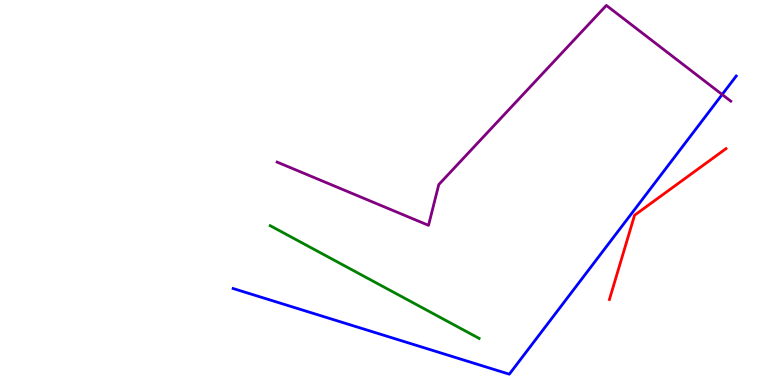[{'lines': ['blue', 'red'], 'intersections': []}, {'lines': ['green', 'red'], 'intersections': []}, {'lines': ['purple', 'red'], 'intersections': []}, {'lines': ['blue', 'green'], 'intersections': []}, {'lines': ['blue', 'purple'], 'intersections': [{'x': 9.32, 'y': 7.55}]}, {'lines': ['green', 'purple'], 'intersections': []}]